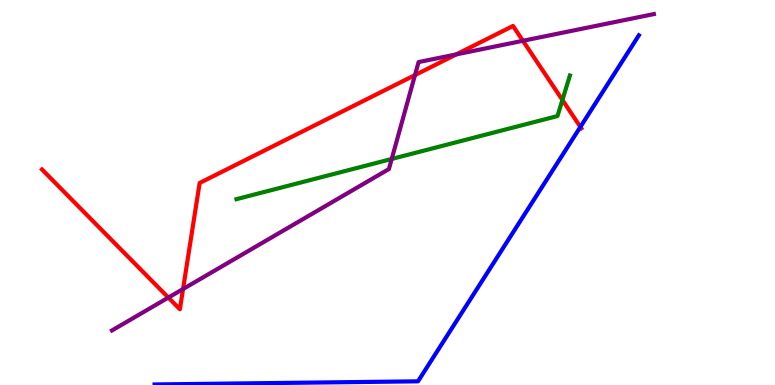[{'lines': ['blue', 'red'], 'intersections': [{'x': 7.49, 'y': 6.7}]}, {'lines': ['green', 'red'], 'intersections': [{'x': 7.26, 'y': 7.4}]}, {'lines': ['purple', 'red'], 'intersections': [{'x': 2.17, 'y': 2.27}, {'x': 2.36, 'y': 2.49}, {'x': 5.35, 'y': 8.05}, {'x': 5.89, 'y': 8.59}, {'x': 6.75, 'y': 8.94}]}, {'lines': ['blue', 'green'], 'intersections': []}, {'lines': ['blue', 'purple'], 'intersections': []}, {'lines': ['green', 'purple'], 'intersections': [{'x': 5.05, 'y': 5.87}]}]